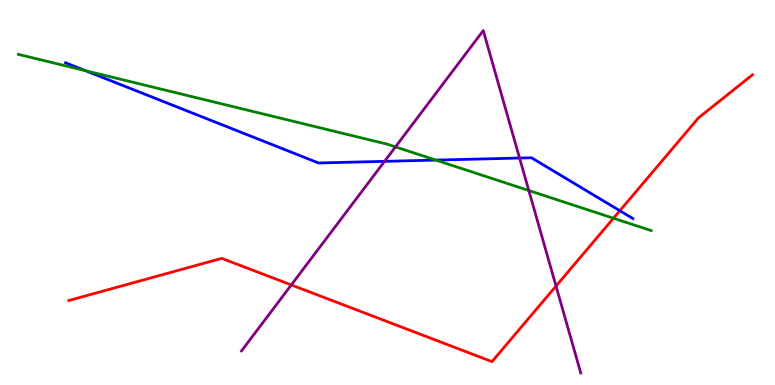[{'lines': ['blue', 'red'], 'intersections': [{'x': 8.0, 'y': 4.53}]}, {'lines': ['green', 'red'], 'intersections': [{'x': 7.92, 'y': 4.33}]}, {'lines': ['purple', 'red'], 'intersections': [{'x': 3.76, 'y': 2.6}, {'x': 7.17, 'y': 2.57}]}, {'lines': ['blue', 'green'], 'intersections': [{'x': 1.1, 'y': 8.16}, {'x': 5.62, 'y': 5.84}]}, {'lines': ['blue', 'purple'], 'intersections': [{'x': 4.96, 'y': 5.81}, {'x': 6.7, 'y': 5.9}]}, {'lines': ['green', 'purple'], 'intersections': [{'x': 5.1, 'y': 6.18}, {'x': 6.82, 'y': 5.05}]}]